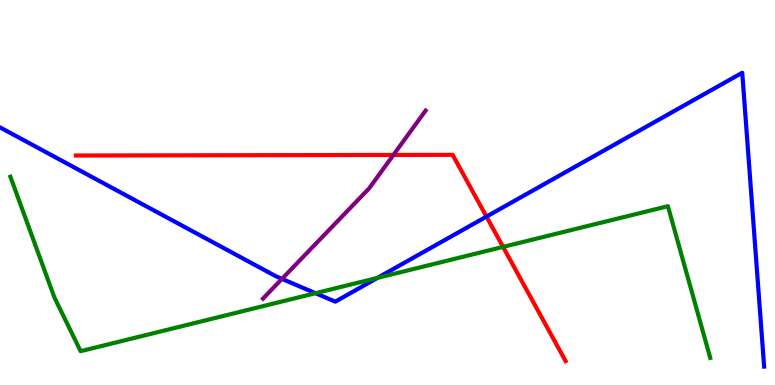[{'lines': ['blue', 'red'], 'intersections': [{'x': 6.28, 'y': 4.37}]}, {'lines': ['green', 'red'], 'intersections': [{'x': 6.49, 'y': 3.59}]}, {'lines': ['purple', 'red'], 'intersections': [{'x': 5.08, 'y': 5.98}]}, {'lines': ['blue', 'green'], 'intersections': [{'x': 4.07, 'y': 2.38}, {'x': 4.87, 'y': 2.78}]}, {'lines': ['blue', 'purple'], 'intersections': [{'x': 3.64, 'y': 2.76}]}, {'lines': ['green', 'purple'], 'intersections': []}]